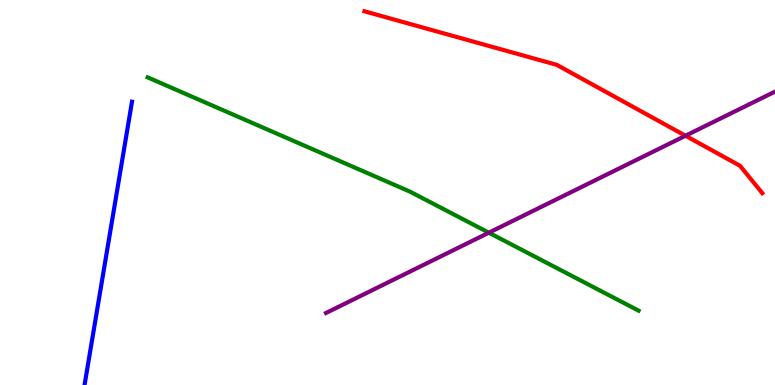[{'lines': ['blue', 'red'], 'intersections': []}, {'lines': ['green', 'red'], 'intersections': []}, {'lines': ['purple', 'red'], 'intersections': [{'x': 8.85, 'y': 6.47}]}, {'lines': ['blue', 'green'], 'intersections': []}, {'lines': ['blue', 'purple'], 'intersections': []}, {'lines': ['green', 'purple'], 'intersections': [{'x': 6.31, 'y': 3.96}]}]